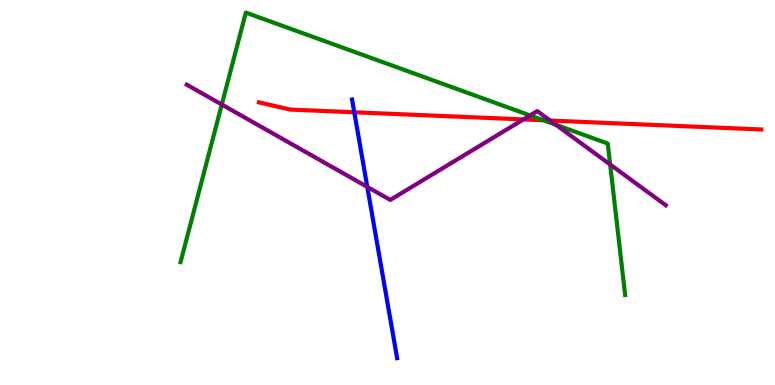[{'lines': ['blue', 'red'], 'intersections': [{'x': 4.57, 'y': 7.08}]}, {'lines': ['green', 'red'], 'intersections': [{'x': 7.01, 'y': 6.88}]}, {'lines': ['purple', 'red'], 'intersections': [{'x': 6.75, 'y': 6.9}, {'x': 7.1, 'y': 6.87}]}, {'lines': ['blue', 'green'], 'intersections': []}, {'lines': ['blue', 'purple'], 'intersections': [{'x': 4.74, 'y': 5.15}]}, {'lines': ['green', 'purple'], 'intersections': [{'x': 2.86, 'y': 7.29}, {'x': 6.84, 'y': 7.0}, {'x': 7.17, 'y': 6.76}, {'x': 7.87, 'y': 5.73}]}]